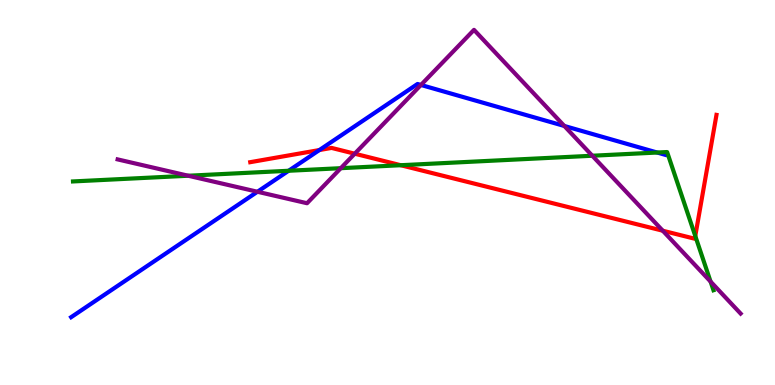[{'lines': ['blue', 'red'], 'intersections': [{'x': 4.12, 'y': 6.1}]}, {'lines': ['green', 'red'], 'intersections': [{'x': 5.17, 'y': 5.71}, {'x': 8.97, 'y': 3.87}]}, {'lines': ['purple', 'red'], 'intersections': [{'x': 4.58, 'y': 6.01}, {'x': 8.55, 'y': 4.01}]}, {'lines': ['blue', 'green'], 'intersections': [{'x': 3.72, 'y': 5.56}, {'x': 8.48, 'y': 6.04}]}, {'lines': ['blue', 'purple'], 'intersections': [{'x': 3.32, 'y': 5.02}, {'x': 5.43, 'y': 7.79}, {'x': 7.28, 'y': 6.73}]}, {'lines': ['green', 'purple'], 'intersections': [{'x': 2.43, 'y': 5.44}, {'x': 4.4, 'y': 5.63}, {'x': 7.64, 'y': 5.95}, {'x': 9.17, 'y': 2.69}]}]